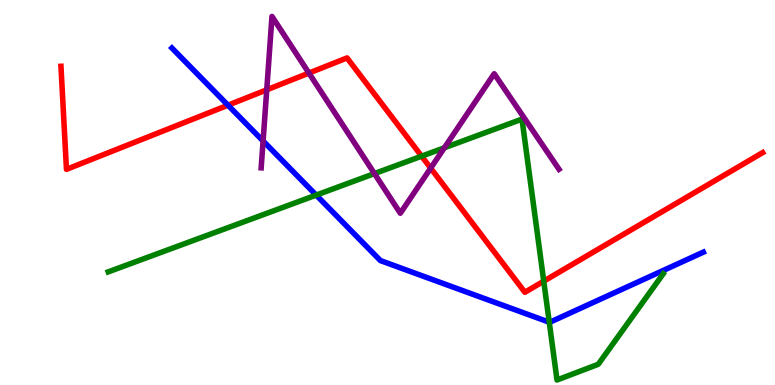[{'lines': ['blue', 'red'], 'intersections': [{'x': 2.94, 'y': 7.27}]}, {'lines': ['green', 'red'], 'intersections': [{'x': 5.44, 'y': 5.94}, {'x': 7.02, 'y': 2.7}]}, {'lines': ['purple', 'red'], 'intersections': [{'x': 3.44, 'y': 7.67}, {'x': 3.99, 'y': 8.1}, {'x': 5.56, 'y': 5.63}]}, {'lines': ['blue', 'green'], 'intersections': [{'x': 4.08, 'y': 4.93}, {'x': 7.09, 'y': 1.63}]}, {'lines': ['blue', 'purple'], 'intersections': [{'x': 3.39, 'y': 6.34}]}, {'lines': ['green', 'purple'], 'intersections': [{'x': 4.83, 'y': 5.49}, {'x': 5.73, 'y': 6.16}]}]